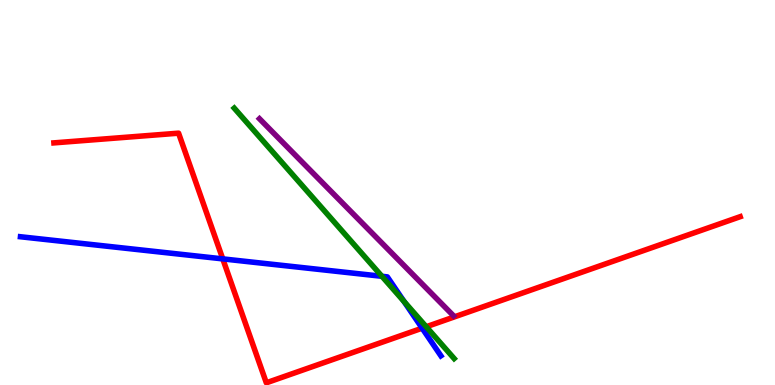[{'lines': ['blue', 'red'], 'intersections': [{'x': 2.87, 'y': 3.28}, {'x': 5.45, 'y': 1.48}]}, {'lines': ['green', 'red'], 'intersections': [{'x': 5.5, 'y': 1.51}]}, {'lines': ['purple', 'red'], 'intersections': []}, {'lines': ['blue', 'green'], 'intersections': [{'x': 4.93, 'y': 2.82}, {'x': 5.21, 'y': 2.17}]}, {'lines': ['blue', 'purple'], 'intersections': []}, {'lines': ['green', 'purple'], 'intersections': []}]